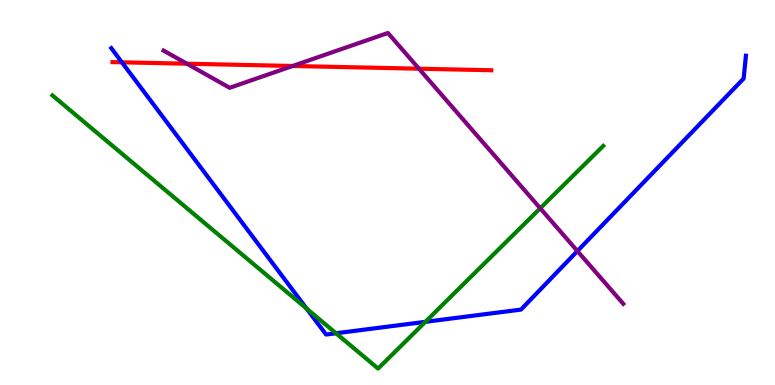[{'lines': ['blue', 'red'], 'intersections': [{'x': 1.57, 'y': 8.38}]}, {'lines': ['green', 'red'], 'intersections': []}, {'lines': ['purple', 'red'], 'intersections': [{'x': 2.41, 'y': 8.35}, {'x': 3.78, 'y': 8.29}, {'x': 5.41, 'y': 8.22}]}, {'lines': ['blue', 'green'], 'intersections': [{'x': 3.96, 'y': 1.98}, {'x': 4.34, 'y': 1.34}, {'x': 5.49, 'y': 1.64}]}, {'lines': ['blue', 'purple'], 'intersections': [{'x': 7.45, 'y': 3.48}]}, {'lines': ['green', 'purple'], 'intersections': [{'x': 6.97, 'y': 4.59}]}]